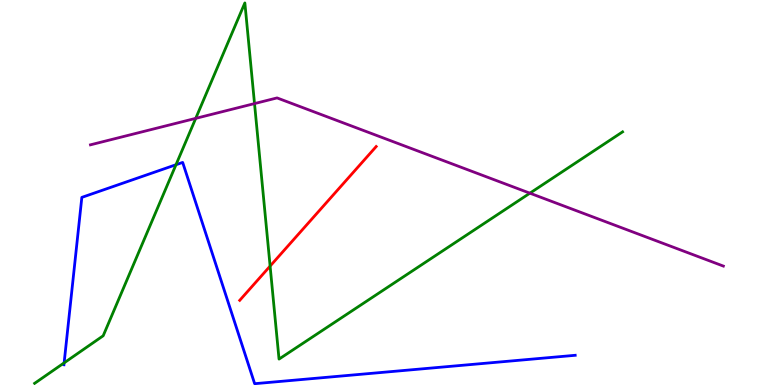[{'lines': ['blue', 'red'], 'intersections': []}, {'lines': ['green', 'red'], 'intersections': [{'x': 3.49, 'y': 3.09}]}, {'lines': ['purple', 'red'], 'intersections': []}, {'lines': ['blue', 'green'], 'intersections': [{'x': 0.827, 'y': 0.575}, {'x': 2.27, 'y': 5.72}]}, {'lines': ['blue', 'purple'], 'intersections': []}, {'lines': ['green', 'purple'], 'intersections': [{'x': 2.53, 'y': 6.93}, {'x': 3.28, 'y': 7.31}, {'x': 6.84, 'y': 4.98}]}]